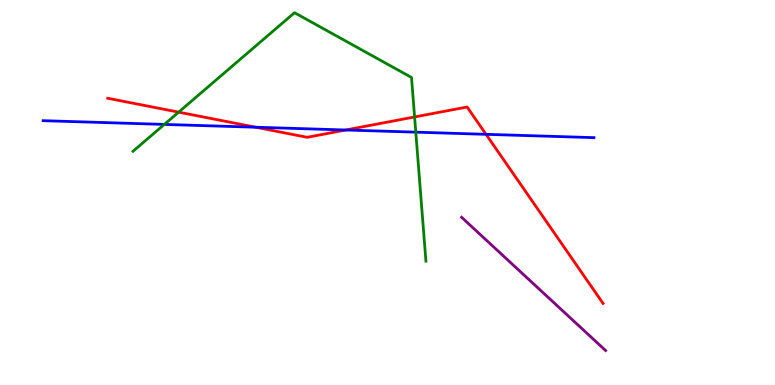[{'lines': ['blue', 'red'], 'intersections': [{'x': 3.3, 'y': 6.7}, {'x': 4.46, 'y': 6.62}, {'x': 6.27, 'y': 6.51}]}, {'lines': ['green', 'red'], 'intersections': [{'x': 2.31, 'y': 7.09}, {'x': 5.35, 'y': 6.96}]}, {'lines': ['purple', 'red'], 'intersections': []}, {'lines': ['blue', 'green'], 'intersections': [{'x': 2.12, 'y': 6.77}, {'x': 5.37, 'y': 6.57}]}, {'lines': ['blue', 'purple'], 'intersections': []}, {'lines': ['green', 'purple'], 'intersections': []}]